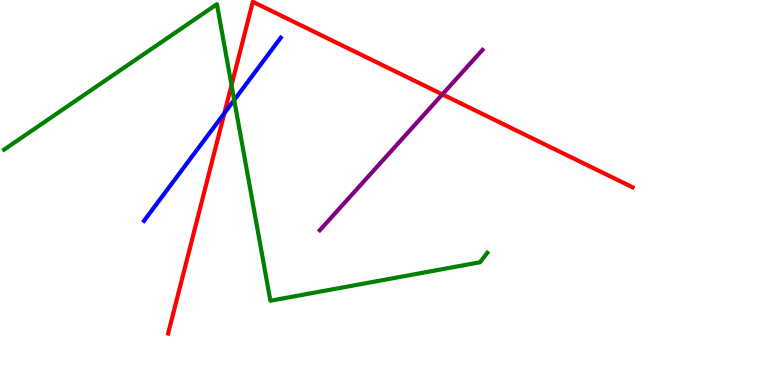[{'lines': ['blue', 'red'], 'intersections': [{'x': 2.89, 'y': 7.06}]}, {'lines': ['green', 'red'], 'intersections': [{'x': 2.99, 'y': 7.79}]}, {'lines': ['purple', 'red'], 'intersections': [{'x': 5.71, 'y': 7.55}]}, {'lines': ['blue', 'green'], 'intersections': [{'x': 3.02, 'y': 7.4}]}, {'lines': ['blue', 'purple'], 'intersections': []}, {'lines': ['green', 'purple'], 'intersections': []}]